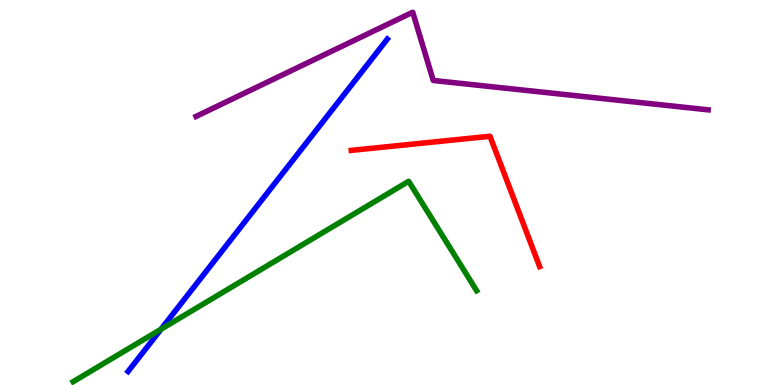[{'lines': ['blue', 'red'], 'intersections': []}, {'lines': ['green', 'red'], 'intersections': []}, {'lines': ['purple', 'red'], 'intersections': []}, {'lines': ['blue', 'green'], 'intersections': [{'x': 2.08, 'y': 1.45}]}, {'lines': ['blue', 'purple'], 'intersections': []}, {'lines': ['green', 'purple'], 'intersections': []}]